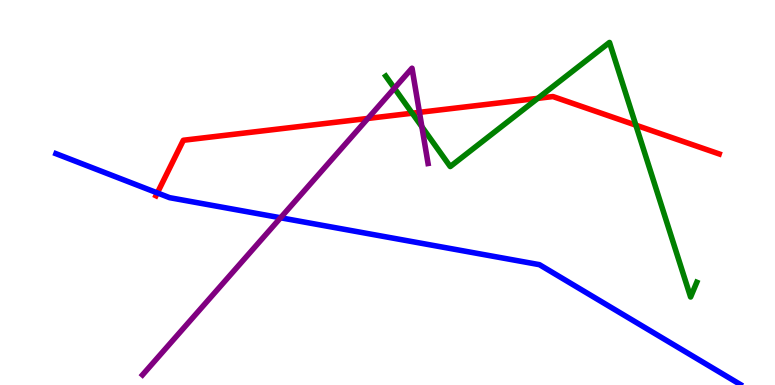[{'lines': ['blue', 'red'], 'intersections': [{'x': 2.03, 'y': 4.99}]}, {'lines': ['green', 'red'], 'intersections': [{'x': 5.32, 'y': 7.06}, {'x': 6.94, 'y': 7.45}, {'x': 8.2, 'y': 6.75}]}, {'lines': ['purple', 'red'], 'intersections': [{'x': 4.75, 'y': 6.92}, {'x': 5.41, 'y': 7.08}]}, {'lines': ['blue', 'green'], 'intersections': []}, {'lines': ['blue', 'purple'], 'intersections': [{'x': 3.62, 'y': 4.34}]}, {'lines': ['green', 'purple'], 'intersections': [{'x': 5.09, 'y': 7.71}, {'x': 5.44, 'y': 6.71}]}]